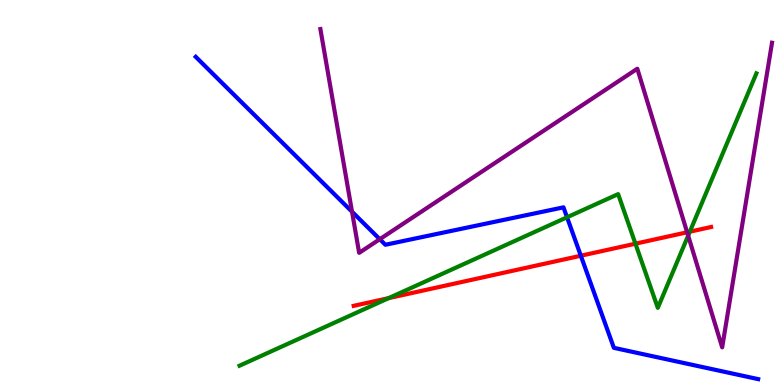[{'lines': ['blue', 'red'], 'intersections': [{'x': 7.49, 'y': 3.36}]}, {'lines': ['green', 'red'], 'intersections': [{'x': 5.01, 'y': 2.26}, {'x': 8.2, 'y': 3.67}, {'x': 8.9, 'y': 3.98}]}, {'lines': ['purple', 'red'], 'intersections': [{'x': 8.87, 'y': 3.97}]}, {'lines': ['blue', 'green'], 'intersections': [{'x': 7.32, 'y': 4.36}]}, {'lines': ['blue', 'purple'], 'intersections': [{'x': 4.54, 'y': 4.5}, {'x': 4.9, 'y': 3.79}]}, {'lines': ['green', 'purple'], 'intersections': [{'x': 8.88, 'y': 3.88}]}]